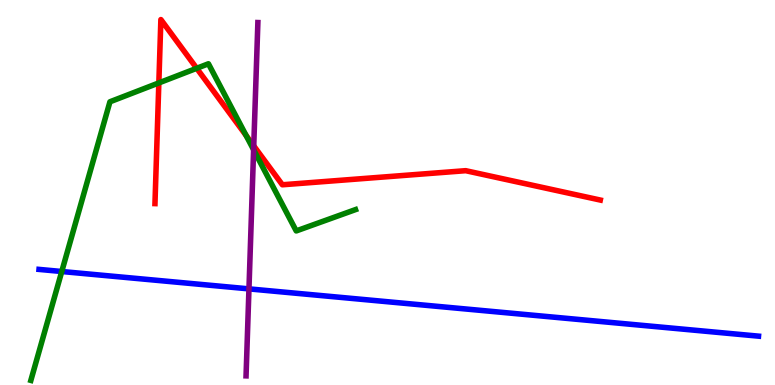[{'lines': ['blue', 'red'], 'intersections': []}, {'lines': ['green', 'red'], 'intersections': [{'x': 2.05, 'y': 7.85}, {'x': 2.54, 'y': 8.23}, {'x': 3.18, 'y': 6.48}]}, {'lines': ['purple', 'red'], 'intersections': [{'x': 3.27, 'y': 6.21}]}, {'lines': ['blue', 'green'], 'intersections': [{'x': 0.797, 'y': 2.95}]}, {'lines': ['blue', 'purple'], 'intersections': [{'x': 3.21, 'y': 2.5}]}, {'lines': ['green', 'purple'], 'intersections': [{'x': 3.27, 'y': 6.11}]}]